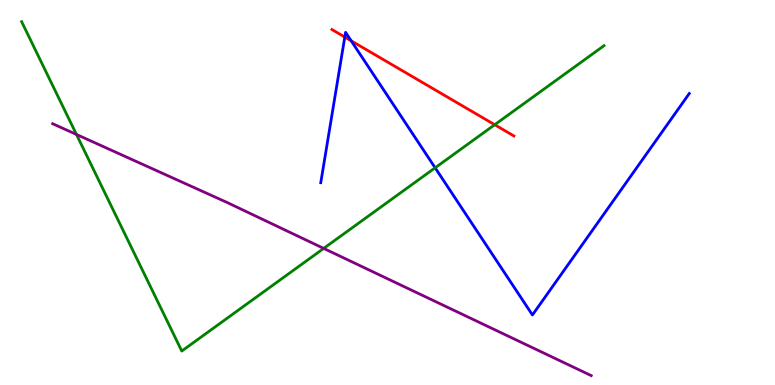[{'lines': ['blue', 'red'], 'intersections': [{'x': 4.45, 'y': 9.04}, {'x': 4.53, 'y': 8.94}]}, {'lines': ['green', 'red'], 'intersections': [{'x': 6.38, 'y': 6.76}]}, {'lines': ['purple', 'red'], 'intersections': []}, {'lines': ['blue', 'green'], 'intersections': [{'x': 5.61, 'y': 5.64}]}, {'lines': ['blue', 'purple'], 'intersections': []}, {'lines': ['green', 'purple'], 'intersections': [{'x': 0.987, 'y': 6.51}, {'x': 4.18, 'y': 3.55}]}]